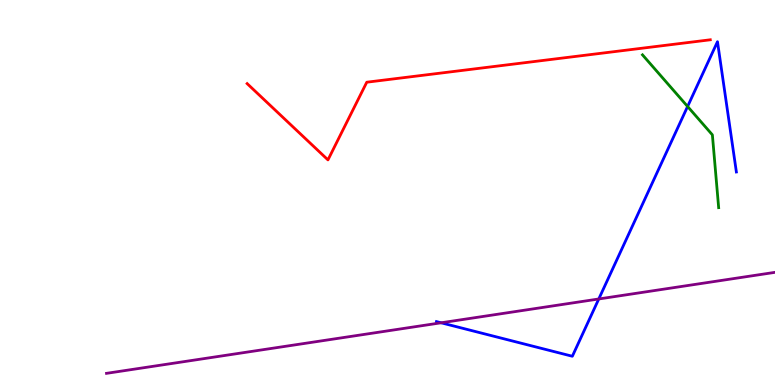[{'lines': ['blue', 'red'], 'intersections': []}, {'lines': ['green', 'red'], 'intersections': []}, {'lines': ['purple', 'red'], 'intersections': []}, {'lines': ['blue', 'green'], 'intersections': [{'x': 8.87, 'y': 7.23}]}, {'lines': ['blue', 'purple'], 'intersections': [{'x': 5.69, 'y': 1.62}, {'x': 7.73, 'y': 2.23}]}, {'lines': ['green', 'purple'], 'intersections': []}]